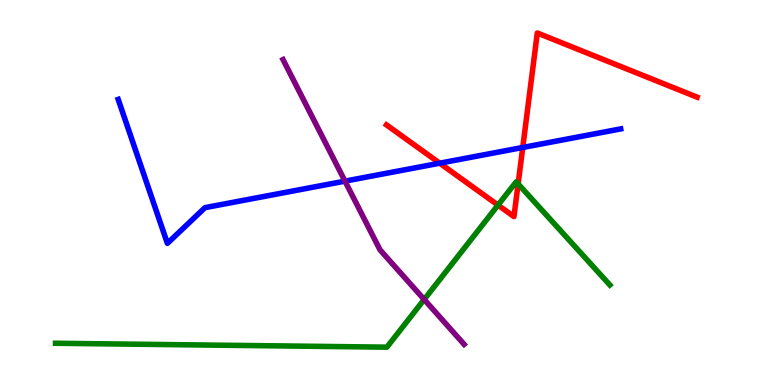[{'lines': ['blue', 'red'], 'intersections': [{'x': 5.67, 'y': 5.76}, {'x': 6.75, 'y': 6.17}]}, {'lines': ['green', 'red'], 'intersections': [{'x': 6.43, 'y': 4.67}, {'x': 6.69, 'y': 5.22}]}, {'lines': ['purple', 'red'], 'intersections': []}, {'lines': ['blue', 'green'], 'intersections': []}, {'lines': ['blue', 'purple'], 'intersections': [{'x': 4.45, 'y': 5.3}]}, {'lines': ['green', 'purple'], 'intersections': [{'x': 5.47, 'y': 2.22}]}]